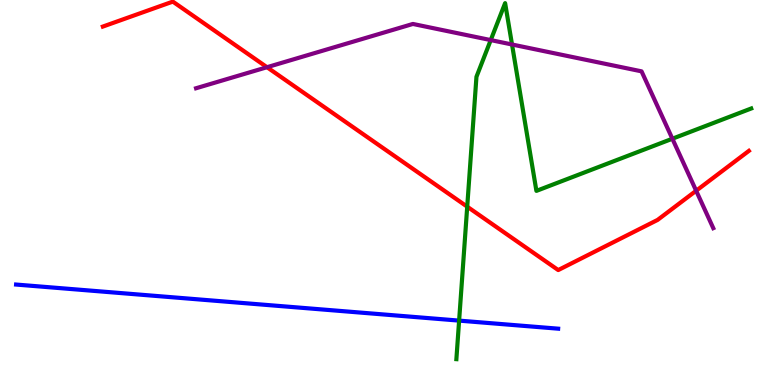[{'lines': ['blue', 'red'], 'intersections': []}, {'lines': ['green', 'red'], 'intersections': [{'x': 6.03, 'y': 4.63}]}, {'lines': ['purple', 'red'], 'intersections': [{'x': 3.45, 'y': 8.25}, {'x': 8.98, 'y': 5.05}]}, {'lines': ['blue', 'green'], 'intersections': [{'x': 5.92, 'y': 1.67}]}, {'lines': ['blue', 'purple'], 'intersections': []}, {'lines': ['green', 'purple'], 'intersections': [{'x': 6.33, 'y': 8.96}, {'x': 6.61, 'y': 8.84}, {'x': 8.68, 'y': 6.4}]}]